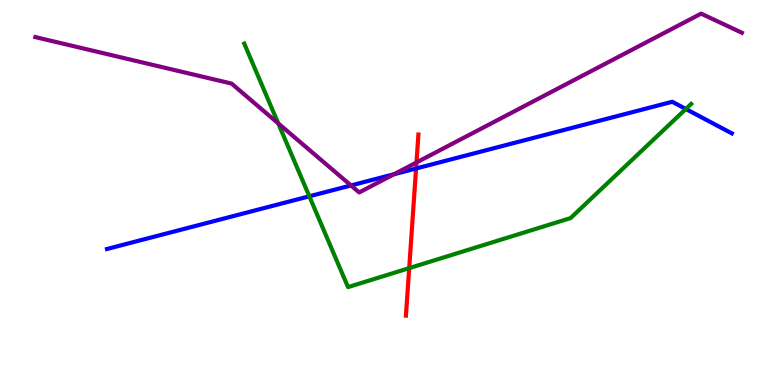[{'lines': ['blue', 'red'], 'intersections': [{'x': 5.37, 'y': 5.62}]}, {'lines': ['green', 'red'], 'intersections': [{'x': 5.28, 'y': 3.04}]}, {'lines': ['purple', 'red'], 'intersections': [{'x': 5.37, 'y': 5.78}]}, {'lines': ['blue', 'green'], 'intersections': [{'x': 3.99, 'y': 4.9}, {'x': 8.85, 'y': 7.17}]}, {'lines': ['blue', 'purple'], 'intersections': [{'x': 4.53, 'y': 5.18}, {'x': 5.08, 'y': 5.47}]}, {'lines': ['green', 'purple'], 'intersections': [{'x': 3.59, 'y': 6.79}]}]